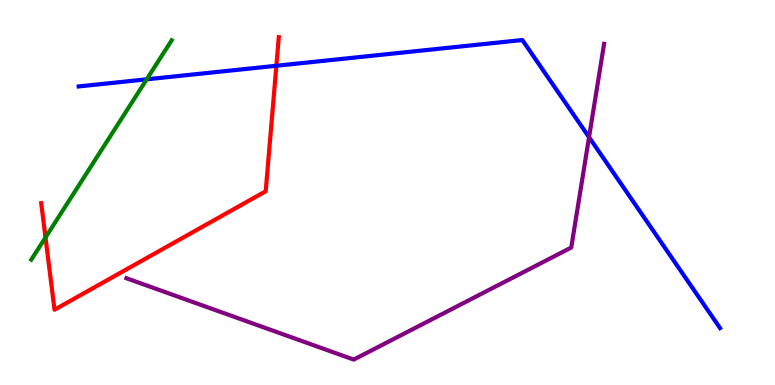[{'lines': ['blue', 'red'], 'intersections': [{'x': 3.57, 'y': 8.29}]}, {'lines': ['green', 'red'], 'intersections': [{'x': 0.587, 'y': 3.83}]}, {'lines': ['purple', 'red'], 'intersections': []}, {'lines': ['blue', 'green'], 'intersections': [{'x': 1.89, 'y': 7.94}]}, {'lines': ['blue', 'purple'], 'intersections': [{'x': 7.6, 'y': 6.44}]}, {'lines': ['green', 'purple'], 'intersections': []}]